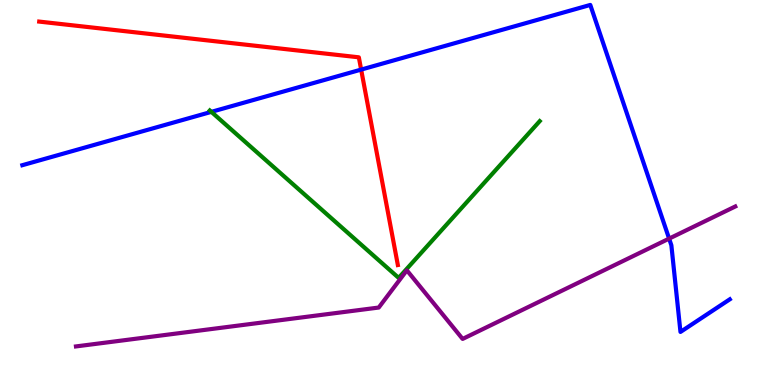[{'lines': ['blue', 'red'], 'intersections': [{'x': 4.66, 'y': 8.19}]}, {'lines': ['green', 'red'], 'intersections': []}, {'lines': ['purple', 'red'], 'intersections': []}, {'lines': ['blue', 'green'], 'intersections': [{'x': 2.73, 'y': 7.09}]}, {'lines': ['blue', 'purple'], 'intersections': [{'x': 8.63, 'y': 3.8}]}, {'lines': ['green', 'purple'], 'intersections': []}]